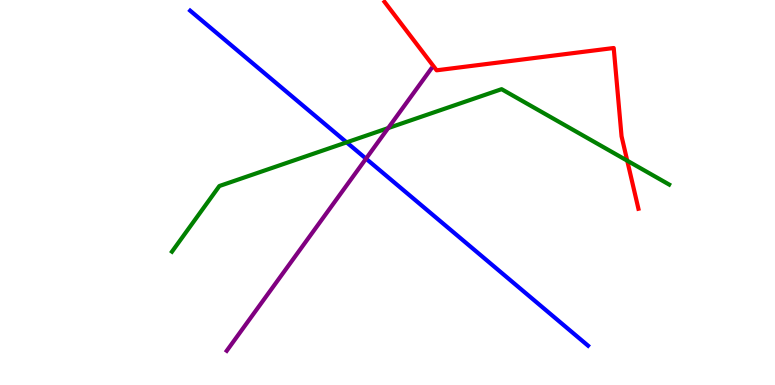[{'lines': ['blue', 'red'], 'intersections': []}, {'lines': ['green', 'red'], 'intersections': [{'x': 8.09, 'y': 5.83}]}, {'lines': ['purple', 'red'], 'intersections': []}, {'lines': ['blue', 'green'], 'intersections': [{'x': 4.47, 'y': 6.3}]}, {'lines': ['blue', 'purple'], 'intersections': [{'x': 4.72, 'y': 5.88}]}, {'lines': ['green', 'purple'], 'intersections': [{'x': 5.01, 'y': 6.67}]}]